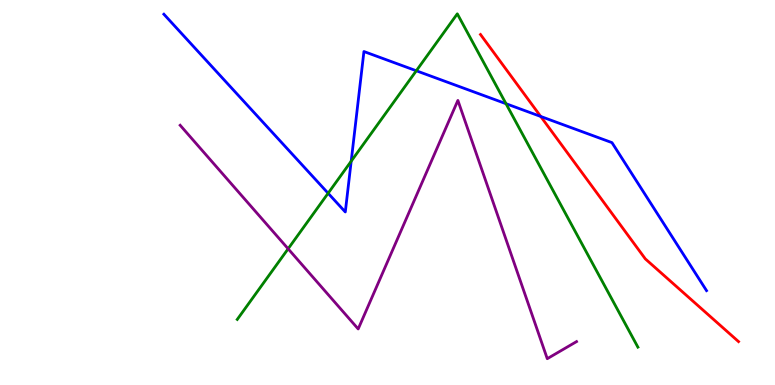[{'lines': ['blue', 'red'], 'intersections': [{'x': 6.98, 'y': 6.98}]}, {'lines': ['green', 'red'], 'intersections': []}, {'lines': ['purple', 'red'], 'intersections': []}, {'lines': ['blue', 'green'], 'intersections': [{'x': 4.23, 'y': 4.98}, {'x': 4.53, 'y': 5.81}, {'x': 5.37, 'y': 8.16}, {'x': 6.53, 'y': 7.31}]}, {'lines': ['blue', 'purple'], 'intersections': []}, {'lines': ['green', 'purple'], 'intersections': [{'x': 3.72, 'y': 3.54}]}]